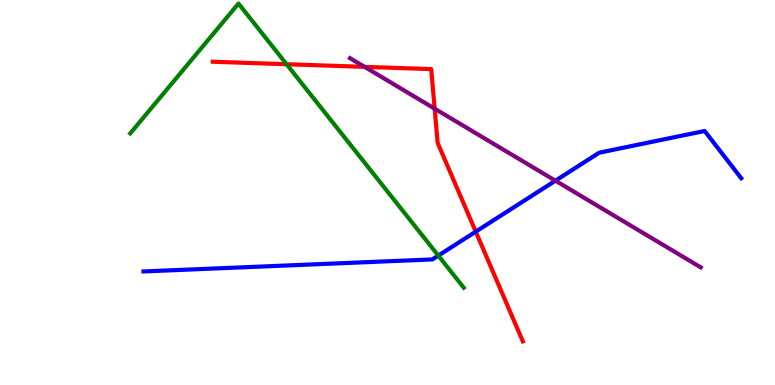[{'lines': ['blue', 'red'], 'intersections': [{'x': 6.14, 'y': 3.98}]}, {'lines': ['green', 'red'], 'intersections': [{'x': 3.7, 'y': 8.33}]}, {'lines': ['purple', 'red'], 'intersections': [{'x': 4.7, 'y': 8.26}, {'x': 5.61, 'y': 7.18}]}, {'lines': ['blue', 'green'], 'intersections': [{'x': 5.66, 'y': 3.36}]}, {'lines': ['blue', 'purple'], 'intersections': [{'x': 7.17, 'y': 5.31}]}, {'lines': ['green', 'purple'], 'intersections': []}]